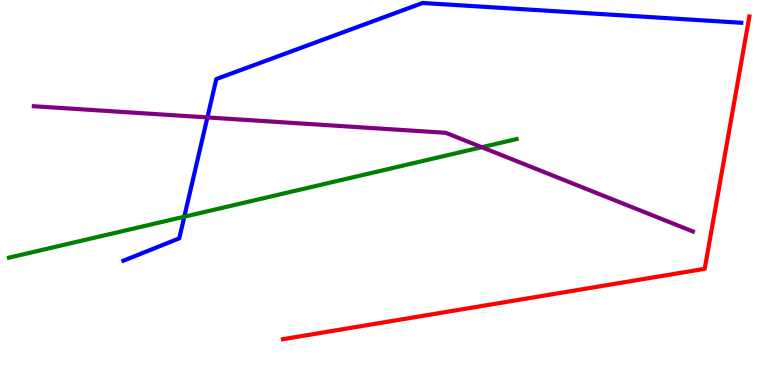[{'lines': ['blue', 'red'], 'intersections': []}, {'lines': ['green', 'red'], 'intersections': []}, {'lines': ['purple', 'red'], 'intersections': []}, {'lines': ['blue', 'green'], 'intersections': [{'x': 2.38, 'y': 4.37}]}, {'lines': ['blue', 'purple'], 'intersections': [{'x': 2.68, 'y': 6.95}]}, {'lines': ['green', 'purple'], 'intersections': [{'x': 6.22, 'y': 6.18}]}]